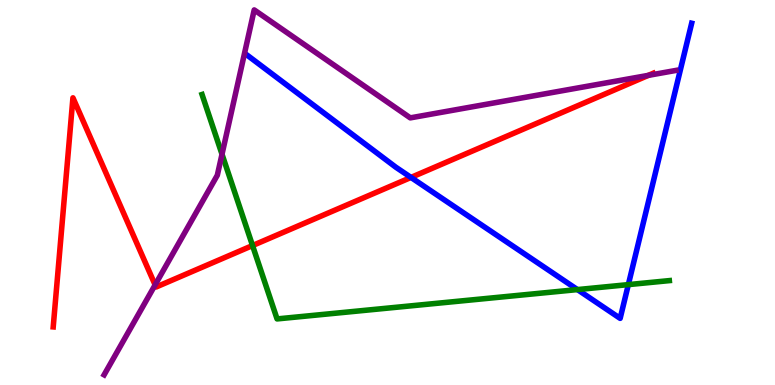[{'lines': ['blue', 'red'], 'intersections': [{'x': 5.3, 'y': 5.39}]}, {'lines': ['green', 'red'], 'intersections': [{'x': 3.26, 'y': 3.62}]}, {'lines': ['purple', 'red'], 'intersections': [{'x': 2.0, 'y': 2.6}, {'x': 8.37, 'y': 8.04}]}, {'lines': ['blue', 'green'], 'intersections': [{'x': 7.45, 'y': 2.48}, {'x': 8.11, 'y': 2.61}]}, {'lines': ['blue', 'purple'], 'intersections': []}, {'lines': ['green', 'purple'], 'intersections': [{'x': 2.86, 'y': 5.99}]}]